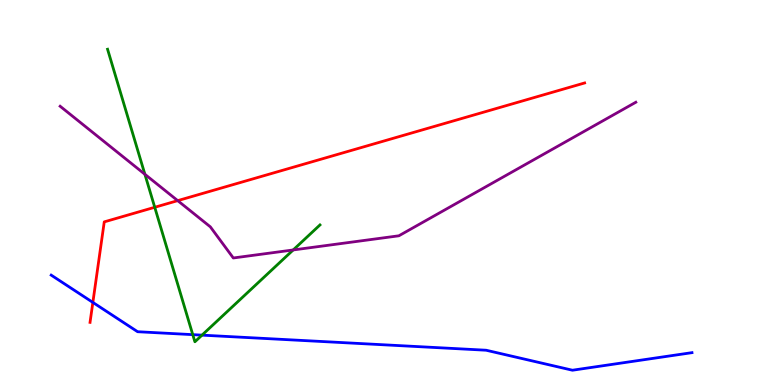[{'lines': ['blue', 'red'], 'intersections': [{'x': 1.2, 'y': 2.15}]}, {'lines': ['green', 'red'], 'intersections': [{'x': 2.0, 'y': 4.62}]}, {'lines': ['purple', 'red'], 'intersections': [{'x': 2.29, 'y': 4.79}]}, {'lines': ['blue', 'green'], 'intersections': [{'x': 2.49, 'y': 1.31}, {'x': 2.61, 'y': 1.3}]}, {'lines': ['blue', 'purple'], 'intersections': []}, {'lines': ['green', 'purple'], 'intersections': [{'x': 1.87, 'y': 5.47}, {'x': 3.78, 'y': 3.51}]}]